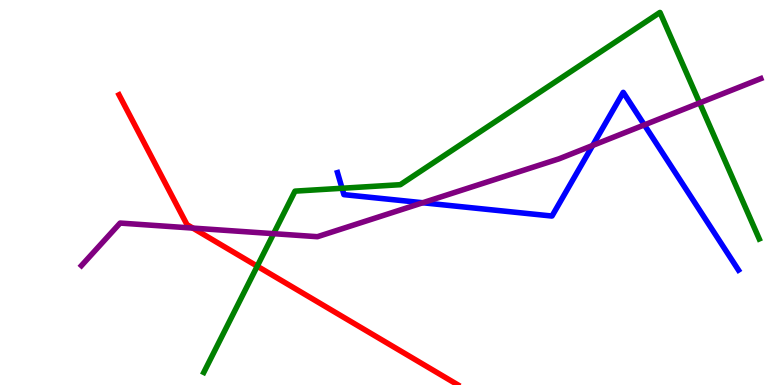[{'lines': ['blue', 'red'], 'intersections': []}, {'lines': ['green', 'red'], 'intersections': [{'x': 3.32, 'y': 3.09}]}, {'lines': ['purple', 'red'], 'intersections': [{'x': 2.49, 'y': 4.08}]}, {'lines': ['blue', 'green'], 'intersections': [{'x': 4.41, 'y': 5.11}]}, {'lines': ['blue', 'purple'], 'intersections': [{'x': 5.45, 'y': 4.73}, {'x': 7.65, 'y': 6.22}, {'x': 8.31, 'y': 6.76}]}, {'lines': ['green', 'purple'], 'intersections': [{'x': 3.53, 'y': 3.93}, {'x': 9.03, 'y': 7.33}]}]